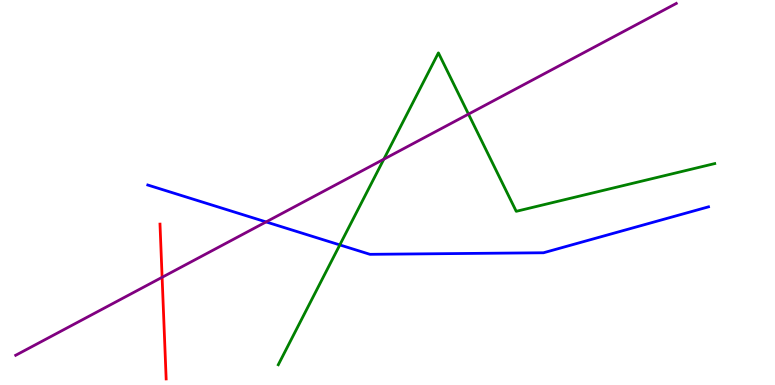[{'lines': ['blue', 'red'], 'intersections': []}, {'lines': ['green', 'red'], 'intersections': []}, {'lines': ['purple', 'red'], 'intersections': [{'x': 2.09, 'y': 2.8}]}, {'lines': ['blue', 'green'], 'intersections': [{'x': 4.38, 'y': 3.64}]}, {'lines': ['blue', 'purple'], 'intersections': [{'x': 3.43, 'y': 4.24}]}, {'lines': ['green', 'purple'], 'intersections': [{'x': 4.95, 'y': 5.86}, {'x': 6.04, 'y': 7.04}]}]